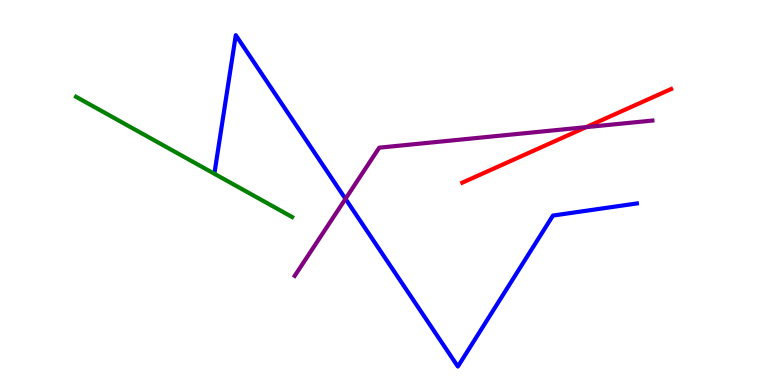[{'lines': ['blue', 'red'], 'intersections': []}, {'lines': ['green', 'red'], 'intersections': []}, {'lines': ['purple', 'red'], 'intersections': [{'x': 7.56, 'y': 6.7}]}, {'lines': ['blue', 'green'], 'intersections': []}, {'lines': ['blue', 'purple'], 'intersections': [{'x': 4.46, 'y': 4.84}]}, {'lines': ['green', 'purple'], 'intersections': []}]